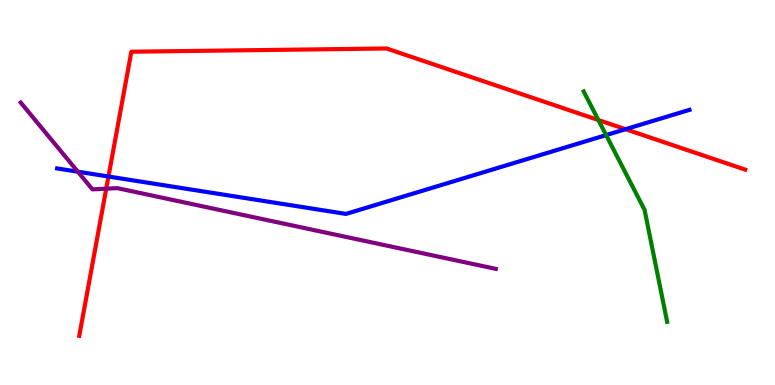[{'lines': ['blue', 'red'], 'intersections': [{'x': 1.4, 'y': 5.41}, {'x': 8.07, 'y': 6.64}]}, {'lines': ['green', 'red'], 'intersections': [{'x': 7.72, 'y': 6.88}]}, {'lines': ['purple', 'red'], 'intersections': [{'x': 1.37, 'y': 5.1}]}, {'lines': ['blue', 'green'], 'intersections': [{'x': 7.82, 'y': 6.49}]}, {'lines': ['blue', 'purple'], 'intersections': [{'x': 1.0, 'y': 5.54}]}, {'lines': ['green', 'purple'], 'intersections': []}]